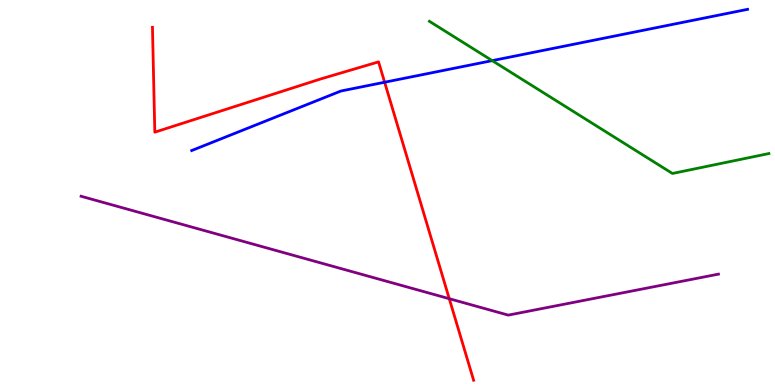[{'lines': ['blue', 'red'], 'intersections': [{'x': 4.96, 'y': 7.86}]}, {'lines': ['green', 'red'], 'intersections': []}, {'lines': ['purple', 'red'], 'intersections': [{'x': 5.8, 'y': 2.24}]}, {'lines': ['blue', 'green'], 'intersections': [{'x': 6.35, 'y': 8.43}]}, {'lines': ['blue', 'purple'], 'intersections': []}, {'lines': ['green', 'purple'], 'intersections': []}]